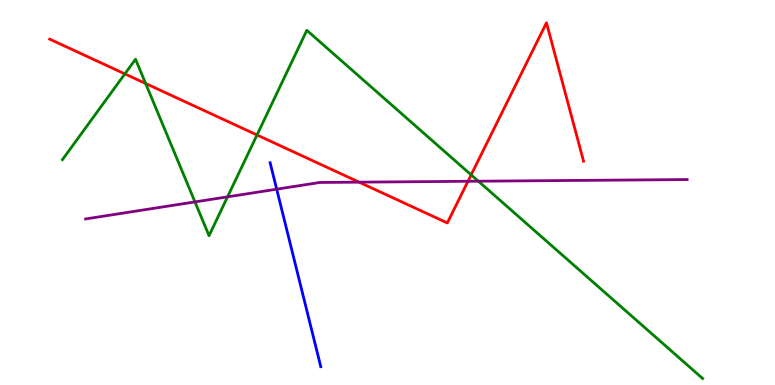[{'lines': ['blue', 'red'], 'intersections': []}, {'lines': ['green', 'red'], 'intersections': [{'x': 1.61, 'y': 8.08}, {'x': 1.88, 'y': 7.83}, {'x': 3.32, 'y': 6.49}, {'x': 6.08, 'y': 5.46}]}, {'lines': ['purple', 'red'], 'intersections': [{'x': 4.63, 'y': 5.27}, {'x': 6.04, 'y': 5.29}]}, {'lines': ['blue', 'green'], 'intersections': []}, {'lines': ['blue', 'purple'], 'intersections': [{'x': 3.57, 'y': 5.09}]}, {'lines': ['green', 'purple'], 'intersections': [{'x': 2.52, 'y': 4.76}, {'x': 2.94, 'y': 4.89}, {'x': 6.17, 'y': 5.29}]}]